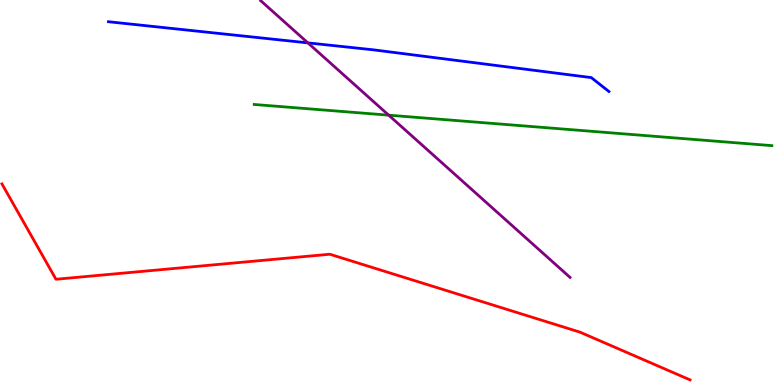[{'lines': ['blue', 'red'], 'intersections': []}, {'lines': ['green', 'red'], 'intersections': []}, {'lines': ['purple', 'red'], 'intersections': []}, {'lines': ['blue', 'green'], 'intersections': []}, {'lines': ['blue', 'purple'], 'intersections': [{'x': 3.97, 'y': 8.89}]}, {'lines': ['green', 'purple'], 'intersections': [{'x': 5.02, 'y': 7.01}]}]